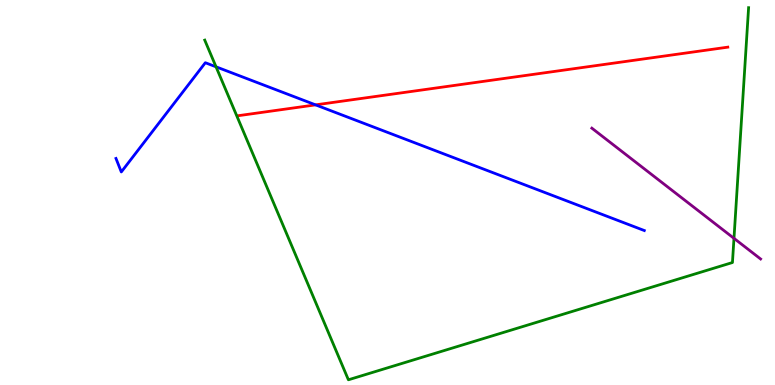[{'lines': ['blue', 'red'], 'intersections': [{'x': 4.07, 'y': 7.28}]}, {'lines': ['green', 'red'], 'intersections': []}, {'lines': ['purple', 'red'], 'intersections': []}, {'lines': ['blue', 'green'], 'intersections': [{'x': 2.79, 'y': 8.26}]}, {'lines': ['blue', 'purple'], 'intersections': []}, {'lines': ['green', 'purple'], 'intersections': [{'x': 9.47, 'y': 3.81}]}]